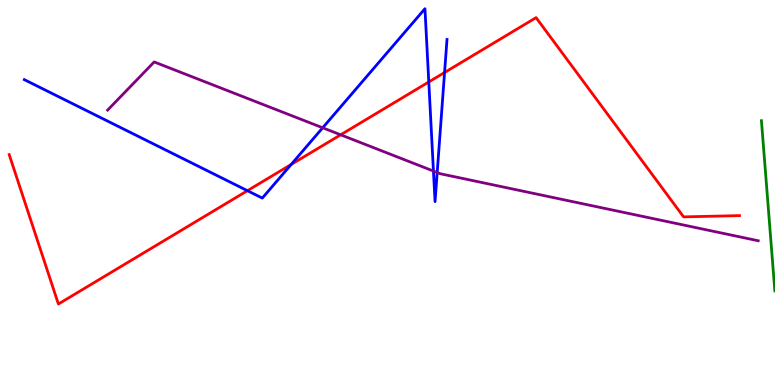[{'lines': ['blue', 'red'], 'intersections': [{'x': 3.19, 'y': 5.05}, {'x': 3.76, 'y': 5.73}, {'x': 5.53, 'y': 7.87}, {'x': 5.74, 'y': 8.12}]}, {'lines': ['green', 'red'], 'intersections': []}, {'lines': ['purple', 'red'], 'intersections': [{'x': 4.4, 'y': 6.5}]}, {'lines': ['blue', 'green'], 'intersections': []}, {'lines': ['blue', 'purple'], 'intersections': [{'x': 4.16, 'y': 6.68}, {'x': 5.59, 'y': 5.56}, {'x': 5.64, 'y': 5.52}]}, {'lines': ['green', 'purple'], 'intersections': []}]